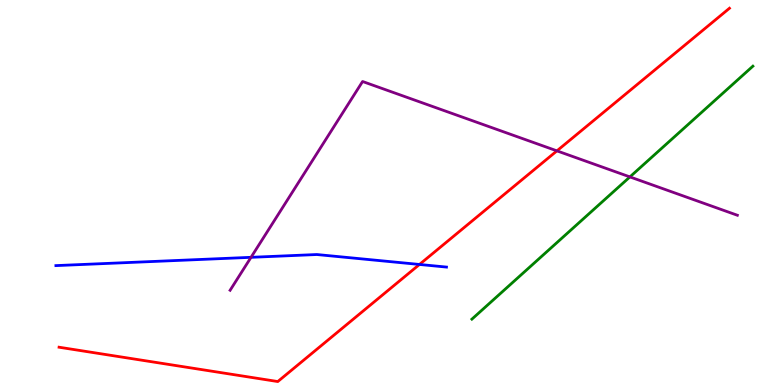[{'lines': ['blue', 'red'], 'intersections': [{'x': 5.41, 'y': 3.13}]}, {'lines': ['green', 'red'], 'intersections': []}, {'lines': ['purple', 'red'], 'intersections': [{'x': 7.19, 'y': 6.08}]}, {'lines': ['blue', 'green'], 'intersections': []}, {'lines': ['blue', 'purple'], 'intersections': [{'x': 3.24, 'y': 3.32}]}, {'lines': ['green', 'purple'], 'intersections': [{'x': 8.13, 'y': 5.41}]}]